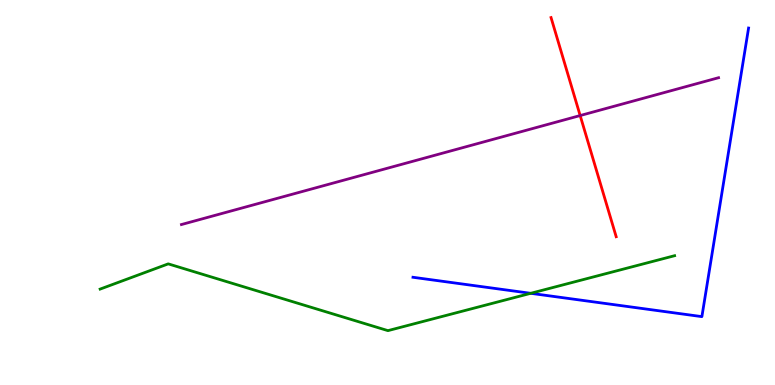[{'lines': ['blue', 'red'], 'intersections': []}, {'lines': ['green', 'red'], 'intersections': []}, {'lines': ['purple', 'red'], 'intersections': [{'x': 7.49, 'y': 7.0}]}, {'lines': ['blue', 'green'], 'intersections': [{'x': 6.85, 'y': 2.38}]}, {'lines': ['blue', 'purple'], 'intersections': []}, {'lines': ['green', 'purple'], 'intersections': []}]